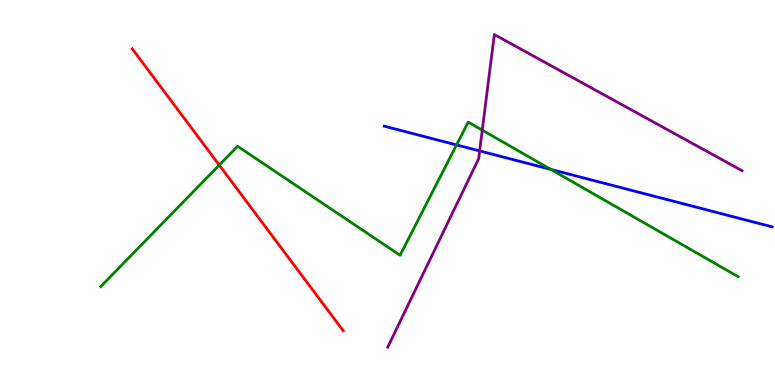[{'lines': ['blue', 'red'], 'intersections': []}, {'lines': ['green', 'red'], 'intersections': [{'x': 2.83, 'y': 5.71}]}, {'lines': ['purple', 'red'], 'intersections': []}, {'lines': ['blue', 'green'], 'intersections': [{'x': 5.89, 'y': 6.24}, {'x': 7.11, 'y': 5.6}]}, {'lines': ['blue', 'purple'], 'intersections': [{'x': 6.19, 'y': 6.08}]}, {'lines': ['green', 'purple'], 'intersections': [{'x': 6.22, 'y': 6.62}]}]